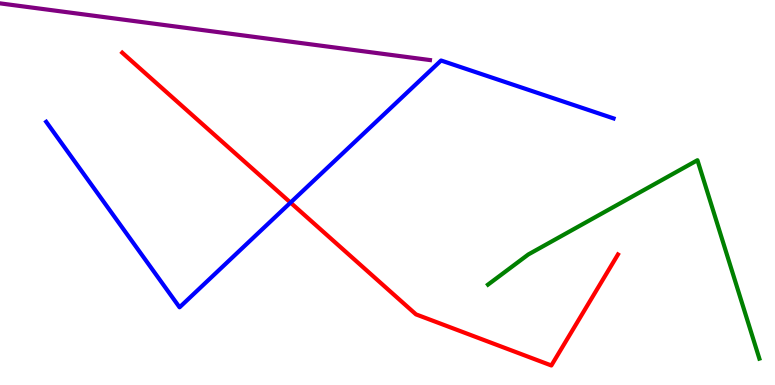[{'lines': ['blue', 'red'], 'intersections': [{'x': 3.75, 'y': 4.74}]}, {'lines': ['green', 'red'], 'intersections': []}, {'lines': ['purple', 'red'], 'intersections': []}, {'lines': ['blue', 'green'], 'intersections': []}, {'lines': ['blue', 'purple'], 'intersections': []}, {'lines': ['green', 'purple'], 'intersections': []}]